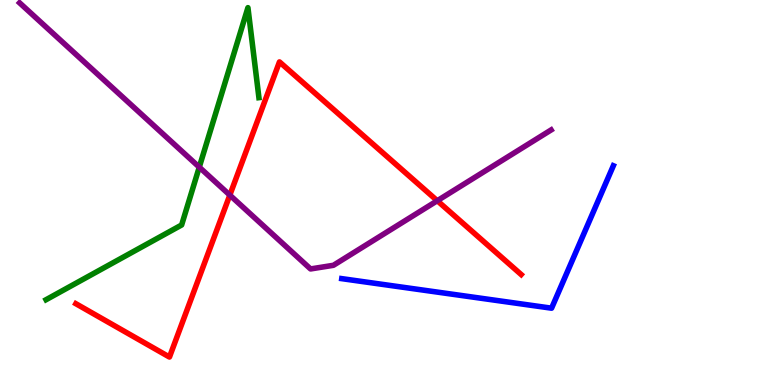[{'lines': ['blue', 'red'], 'intersections': []}, {'lines': ['green', 'red'], 'intersections': []}, {'lines': ['purple', 'red'], 'intersections': [{'x': 2.97, 'y': 4.93}, {'x': 5.64, 'y': 4.79}]}, {'lines': ['blue', 'green'], 'intersections': []}, {'lines': ['blue', 'purple'], 'intersections': []}, {'lines': ['green', 'purple'], 'intersections': [{'x': 2.57, 'y': 5.66}]}]